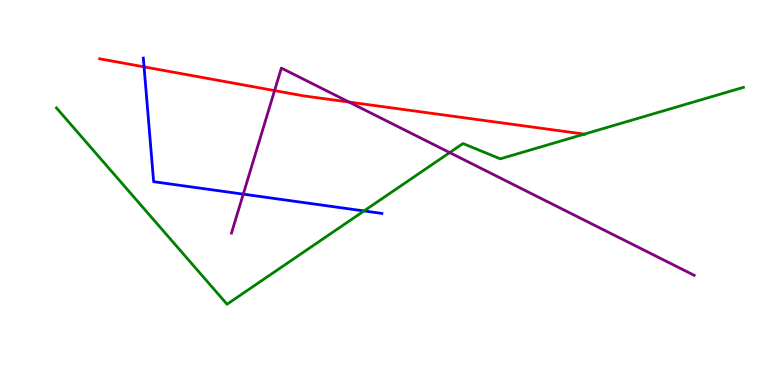[{'lines': ['blue', 'red'], 'intersections': [{'x': 1.86, 'y': 8.26}]}, {'lines': ['green', 'red'], 'intersections': [{'x': 7.54, 'y': 6.52}]}, {'lines': ['purple', 'red'], 'intersections': [{'x': 3.54, 'y': 7.65}, {'x': 4.5, 'y': 7.35}]}, {'lines': ['blue', 'green'], 'intersections': [{'x': 4.7, 'y': 4.52}]}, {'lines': ['blue', 'purple'], 'intersections': [{'x': 3.14, 'y': 4.96}]}, {'lines': ['green', 'purple'], 'intersections': [{'x': 5.8, 'y': 6.04}]}]